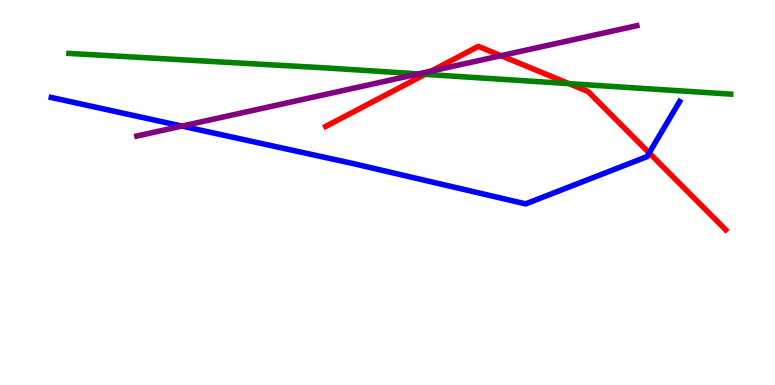[{'lines': ['blue', 'red'], 'intersections': [{'x': 8.38, 'y': 6.03}]}, {'lines': ['green', 'red'], 'intersections': [{'x': 5.48, 'y': 8.07}, {'x': 7.34, 'y': 7.83}]}, {'lines': ['purple', 'red'], 'intersections': [{'x': 5.56, 'y': 8.15}, {'x': 6.46, 'y': 8.55}]}, {'lines': ['blue', 'green'], 'intersections': []}, {'lines': ['blue', 'purple'], 'intersections': [{'x': 2.35, 'y': 6.72}]}, {'lines': ['green', 'purple'], 'intersections': [{'x': 5.4, 'y': 8.08}]}]